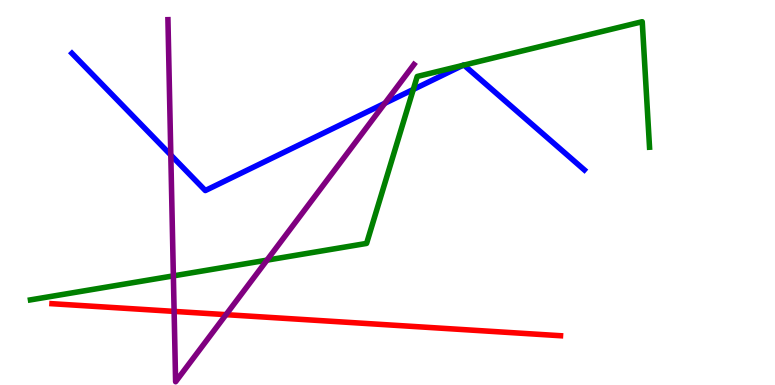[{'lines': ['blue', 'red'], 'intersections': []}, {'lines': ['green', 'red'], 'intersections': []}, {'lines': ['purple', 'red'], 'intersections': [{'x': 2.25, 'y': 1.91}, {'x': 2.92, 'y': 1.83}]}, {'lines': ['blue', 'green'], 'intersections': [{'x': 5.33, 'y': 7.68}, {'x': 5.97, 'y': 8.3}, {'x': 5.99, 'y': 8.31}]}, {'lines': ['blue', 'purple'], 'intersections': [{'x': 2.2, 'y': 5.97}, {'x': 4.97, 'y': 7.32}]}, {'lines': ['green', 'purple'], 'intersections': [{'x': 2.24, 'y': 2.83}, {'x': 3.44, 'y': 3.24}]}]